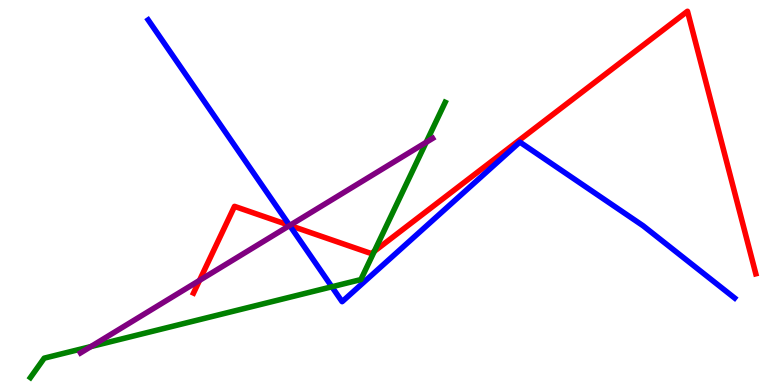[{'lines': ['blue', 'red'], 'intersections': [{'x': 3.74, 'y': 4.15}]}, {'lines': ['green', 'red'], 'intersections': [{'x': 4.83, 'y': 3.47}]}, {'lines': ['purple', 'red'], 'intersections': [{'x': 2.57, 'y': 2.72}, {'x': 3.74, 'y': 4.14}]}, {'lines': ['blue', 'green'], 'intersections': [{'x': 4.28, 'y': 2.55}]}, {'lines': ['blue', 'purple'], 'intersections': [{'x': 3.74, 'y': 4.14}]}, {'lines': ['green', 'purple'], 'intersections': [{'x': 1.17, 'y': 0.998}, {'x': 5.5, 'y': 6.3}]}]